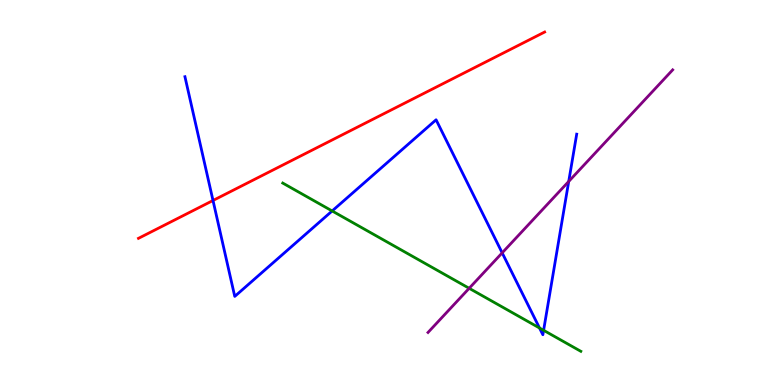[{'lines': ['blue', 'red'], 'intersections': [{'x': 2.75, 'y': 4.79}]}, {'lines': ['green', 'red'], 'intersections': []}, {'lines': ['purple', 'red'], 'intersections': []}, {'lines': ['blue', 'green'], 'intersections': [{'x': 4.29, 'y': 4.52}, {'x': 6.96, 'y': 1.48}, {'x': 7.01, 'y': 1.42}]}, {'lines': ['blue', 'purple'], 'intersections': [{'x': 6.48, 'y': 3.43}, {'x': 7.34, 'y': 5.29}]}, {'lines': ['green', 'purple'], 'intersections': [{'x': 6.05, 'y': 2.51}]}]